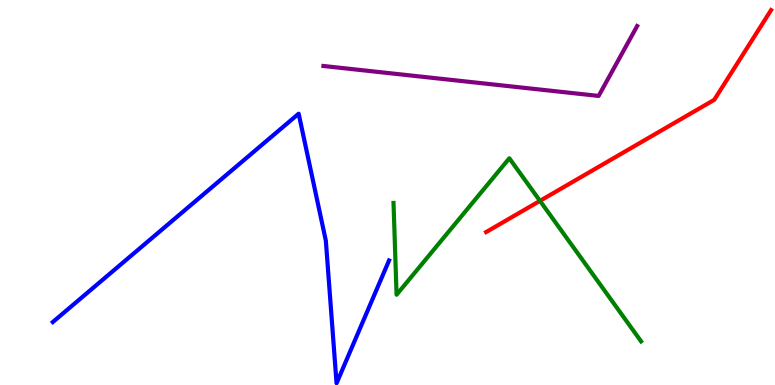[{'lines': ['blue', 'red'], 'intersections': []}, {'lines': ['green', 'red'], 'intersections': [{'x': 6.97, 'y': 4.78}]}, {'lines': ['purple', 'red'], 'intersections': []}, {'lines': ['blue', 'green'], 'intersections': []}, {'lines': ['blue', 'purple'], 'intersections': []}, {'lines': ['green', 'purple'], 'intersections': []}]